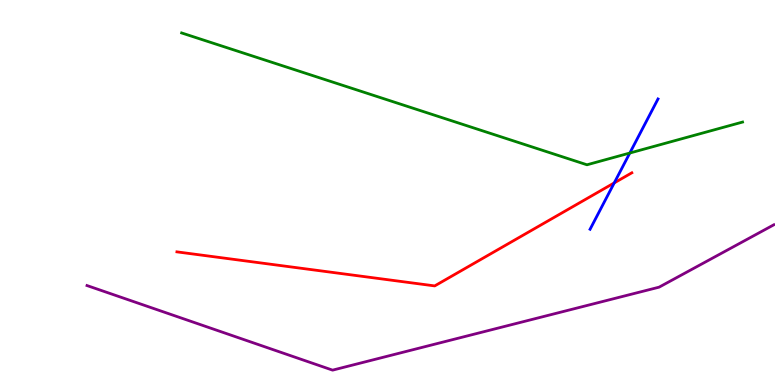[{'lines': ['blue', 'red'], 'intersections': [{'x': 7.93, 'y': 5.25}]}, {'lines': ['green', 'red'], 'intersections': []}, {'lines': ['purple', 'red'], 'intersections': []}, {'lines': ['blue', 'green'], 'intersections': [{'x': 8.13, 'y': 6.03}]}, {'lines': ['blue', 'purple'], 'intersections': []}, {'lines': ['green', 'purple'], 'intersections': []}]